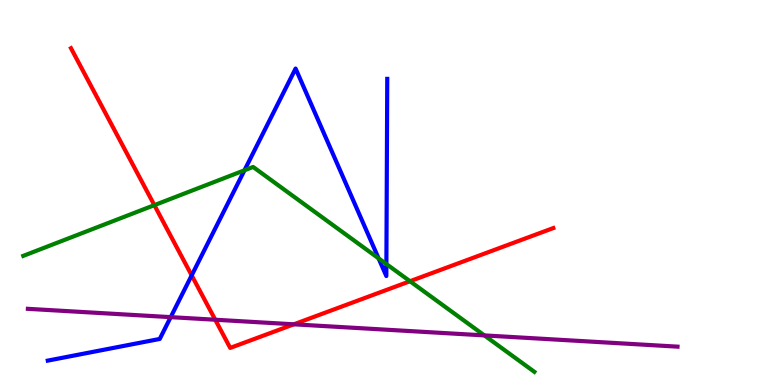[{'lines': ['blue', 'red'], 'intersections': [{'x': 2.47, 'y': 2.85}]}, {'lines': ['green', 'red'], 'intersections': [{'x': 1.99, 'y': 4.67}, {'x': 5.29, 'y': 2.7}]}, {'lines': ['purple', 'red'], 'intersections': [{'x': 2.78, 'y': 1.7}, {'x': 3.79, 'y': 1.58}]}, {'lines': ['blue', 'green'], 'intersections': [{'x': 3.15, 'y': 5.58}, {'x': 4.89, 'y': 3.29}, {'x': 4.99, 'y': 3.14}]}, {'lines': ['blue', 'purple'], 'intersections': [{'x': 2.2, 'y': 1.76}]}, {'lines': ['green', 'purple'], 'intersections': [{'x': 6.25, 'y': 1.29}]}]